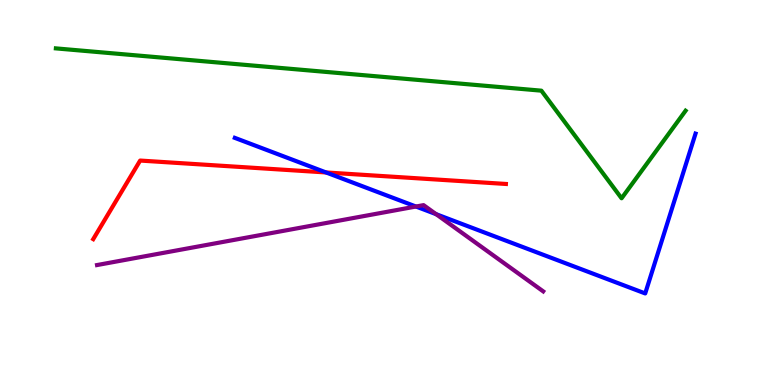[{'lines': ['blue', 'red'], 'intersections': [{'x': 4.21, 'y': 5.52}]}, {'lines': ['green', 'red'], 'intersections': []}, {'lines': ['purple', 'red'], 'intersections': []}, {'lines': ['blue', 'green'], 'intersections': []}, {'lines': ['blue', 'purple'], 'intersections': [{'x': 5.37, 'y': 4.64}, {'x': 5.63, 'y': 4.44}]}, {'lines': ['green', 'purple'], 'intersections': []}]